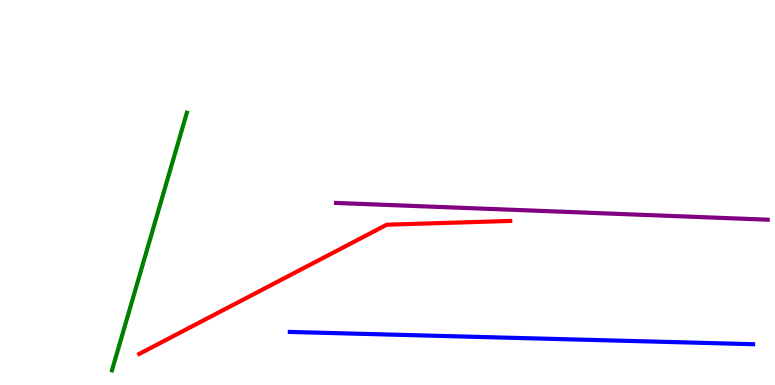[{'lines': ['blue', 'red'], 'intersections': []}, {'lines': ['green', 'red'], 'intersections': []}, {'lines': ['purple', 'red'], 'intersections': []}, {'lines': ['blue', 'green'], 'intersections': []}, {'lines': ['blue', 'purple'], 'intersections': []}, {'lines': ['green', 'purple'], 'intersections': []}]